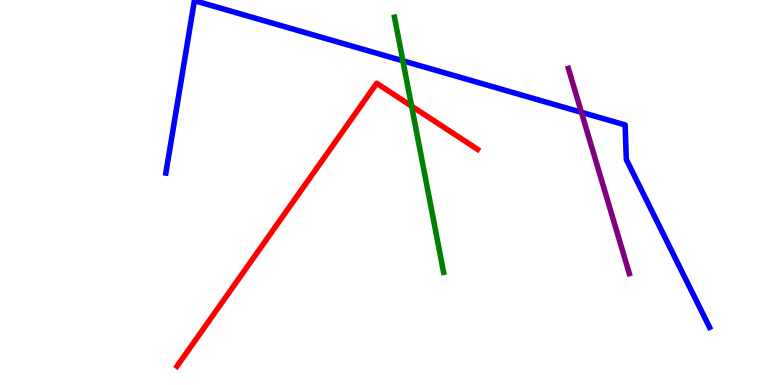[{'lines': ['blue', 'red'], 'intersections': []}, {'lines': ['green', 'red'], 'intersections': [{'x': 5.31, 'y': 7.24}]}, {'lines': ['purple', 'red'], 'intersections': []}, {'lines': ['blue', 'green'], 'intersections': [{'x': 5.2, 'y': 8.42}]}, {'lines': ['blue', 'purple'], 'intersections': [{'x': 7.5, 'y': 7.08}]}, {'lines': ['green', 'purple'], 'intersections': []}]